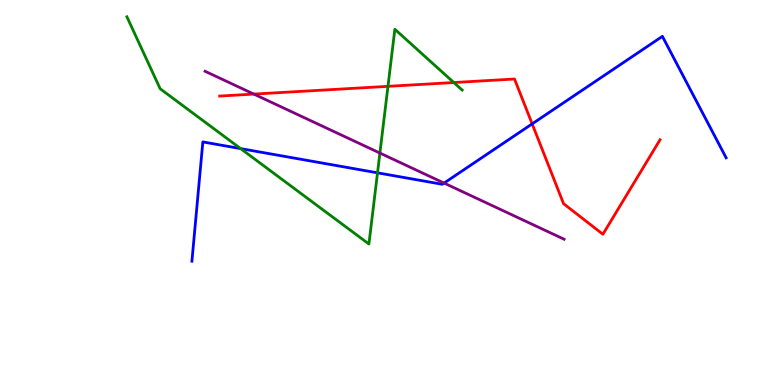[{'lines': ['blue', 'red'], 'intersections': [{'x': 6.87, 'y': 6.78}]}, {'lines': ['green', 'red'], 'intersections': [{'x': 5.01, 'y': 7.76}, {'x': 5.86, 'y': 7.86}]}, {'lines': ['purple', 'red'], 'intersections': [{'x': 3.28, 'y': 7.56}]}, {'lines': ['blue', 'green'], 'intersections': [{'x': 3.1, 'y': 6.14}, {'x': 4.87, 'y': 5.51}]}, {'lines': ['blue', 'purple'], 'intersections': [{'x': 5.73, 'y': 5.24}]}, {'lines': ['green', 'purple'], 'intersections': [{'x': 4.9, 'y': 6.02}]}]